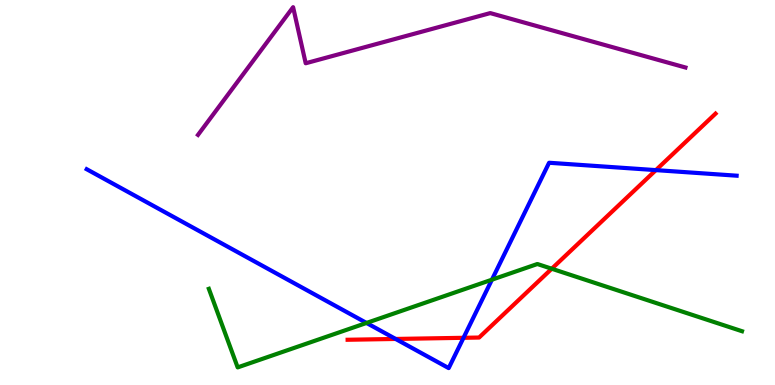[{'lines': ['blue', 'red'], 'intersections': [{'x': 5.1, 'y': 1.2}, {'x': 5.98, 'y': 1.23}, {'x': 8.46, 'y': 5.58}]}, {'lines': ['green', 'red'], 'intersections': [{'x': 7.12, 'y': 3.02}]}, {'lines': ['purple', 'red'], 'intersections': []}, {'lines': ['blue', 'green'], 'intersections': [{'x': 4.73, 'y': 1.61}, {'x': 6.35, 'y': 2.74}]}, {'lines': ['blue', 'purple'], 'intersections': []}, {'lines': ['green', 'purple'], 'intersections': []}]